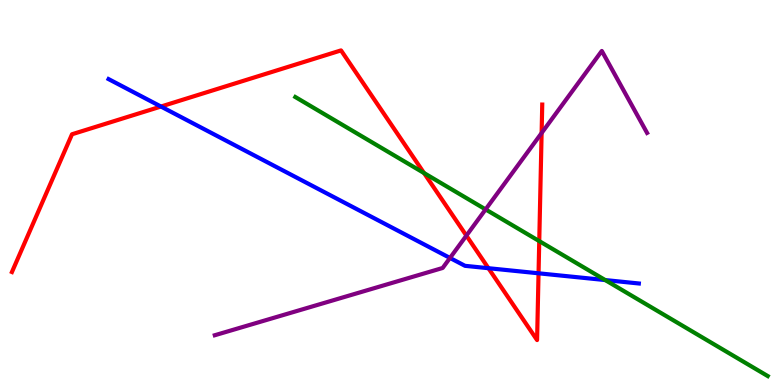[{'lines': ['blue', 'red'], 'intersections': [{'x': 2.08, 'y': 7.23}, {'x': 6.3, 'y': 3.03}, {'x': 6.95, 'y': 2.9}]}, {'lines': ['green', 'red'], 'intersections': [{'x': 5.47, 'y': 5.51}, {'x': 6.96, 'y': 3.74}]}, {'lines': ['purple', 'red'], 'intersections': [{'x': 6.02, 'y': 3.88}, {'x': 6.99, 'y': 6.55}]}, {'lines': ['blue', 'green'], 'intersections': [{'x': 7.81, 'y': 2.73}]}, {'lines': ['blue', 'purple'], 'intersections': [{'x': 5.81, 'y': 3.3}]}, {'lines': ['green', 'purple'], 'intersections': [{'x': 6.27, 'y': 4.56}]}]